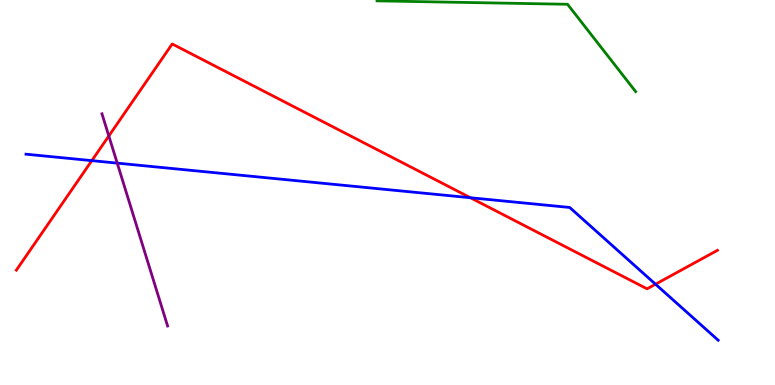[{'lines': ['blue', 'red'], 'intersections': [{'x': 1.18, 'y': 5.83}, {'x': 6.07, 'y': 4.86}, {'x': 8.46, 'y': 2.62}]}, {'lines': ['green', 'red'], 'intersections': []}, {'lines': ['purple', 'red'], 'intersections': [{'x': 1.4, 'y': 6.47}]}, {'lines': ['blue', 'green'], 'intersections': []}, {'lines': ['blue', 'purple'], 'intersections': [{'x': 1.51, 'y': 5.76}]}, {'lines': ['green', 'purple'], 'intersections': []}]